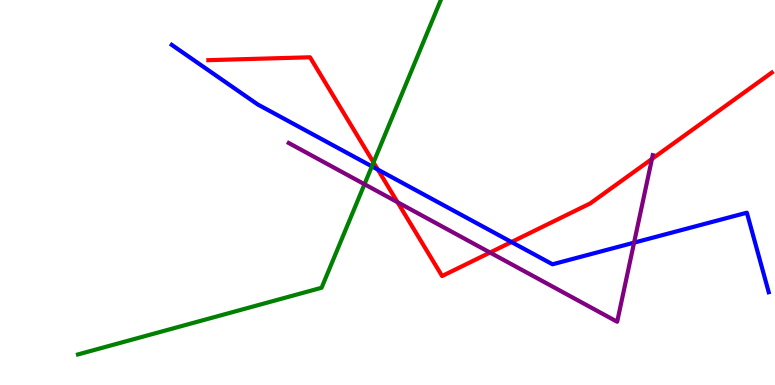[{'lines': ['blue', 'red'], 'intersections': [{'x': 4.88, 'y': 5.6}, {'x': 6.6, 'y': 3.71}]}, {'lines': ['green', 'red'], 'intersections': [{'x': 4.82, 'y': 5.78}]}, {'lines': ['purple', 'red'], 'intersections': [{'x': 5.13, 'y': 4.75}, {'x': 6.32, 'y': 3.44}, {'x': 8.41, 'y': 5.87}]}, {'lines': ['blue', 'green'], 'intersections': [{'x': 4.8, 'y': 5.68}]}, {'lines': ['blue', 'purple'], 'intersections': [{'x': 8.18, 'y': 3.7}]}, {'lines': ['green', 'purple'], 'intersections': [{'x': 4.7, 'y': 5.21}]}]